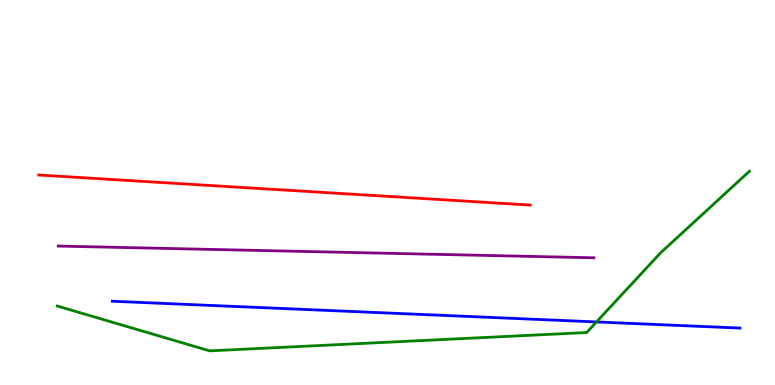[{'lines': ['blue', 'red'], 'intersections': []}, {'lines': ['green', 'red'], 'intersections': []}, {'lines': ['purple', 'red'], 'intersections': []}, {'lines': ['blue', 'green'], 'intersections': [{'x': 7.7, 'y': 1.64}]}, {'lines': ['blue', 'purple'], 'intersections': []}, {'lines': ['green', 'purple'], 'intersections': []}]